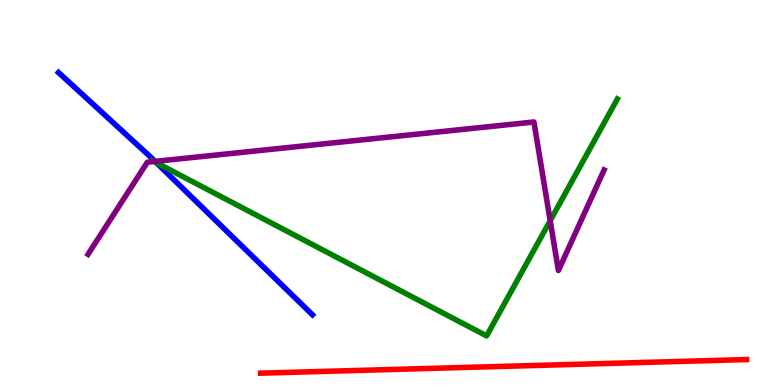[{'lines': ['blue', 'red'], 'intersections': []}, {'lines': ['green', 'red'], 'intersections': []}, {'lines': ['purple', 'red'], 'intersections': []}, {'lines': ['blue', 'green'], 'intersections': [{'x': 2.02, 'y': 5.77}]}, {'lines': ['blue', 'purple'], 'intersections': [{'x': 2.0, 'y': 5.81}]}, {'lines': ['green', 'purple'], 'intersections': [{'x': 1.99, 'y': 5.81}, {'x': 7.1, 'y': 4.27}]}]